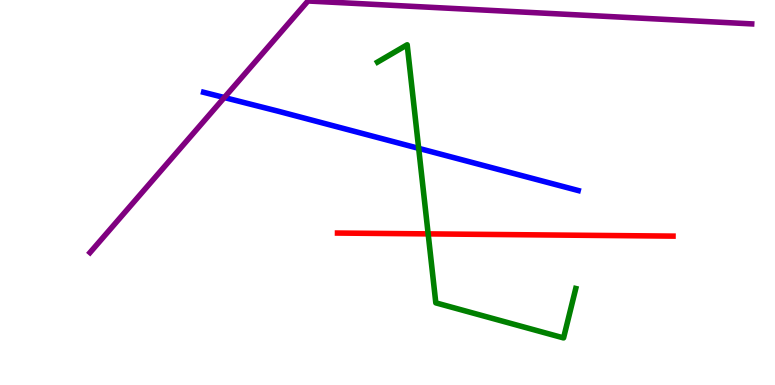[{'lines': ['blue', 'red'], 'intersections': []}, {'lines': ['green', 'red'], 'intersections': [{'x': 5.52, 'y': 3.93}]}, {'lines': ['purple', 'red'], 'intersections': []}, {'lines': ['blue', 'green'], 'intersections': [{'x': 5.4, 'y': 6.15}]}, {'lines': ['blue', 'purple'], 'intersections': [{'x': 2.89, 'y': 7.47}]}, {'lines': ['green', 'purple'], 'intersections': []}]